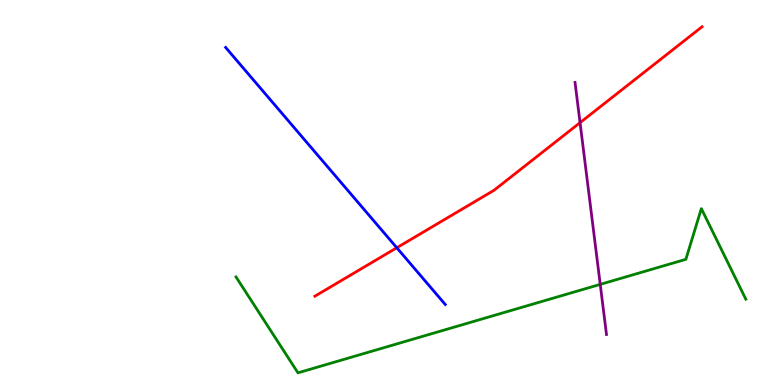[{'lines': ['blue', 'red'], 'intersections': [{'x': 5.12, 'y': 3.56}]}, {'lines': ['green', 'red'], 'intersections': []}, {'lines': ['purple', 'red'], 'intersections': [{'x': 7.48, 'y': 6.81}]}, {'lines': ['blue', 'green'], 'intersections': []}, {'lines': ['blue', 'purple'], 'intersections': []}, {'lines': ['green', 'purple'], 'intersections': [{'x': 7.74, 'y': 2.61}]}]